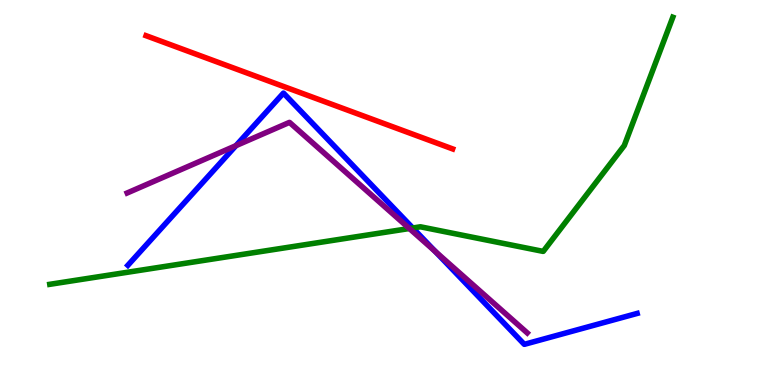[{'lines': ['blue', 'red'], 'intersections': []}, {'lines': ['green', 'red'], 'intersections': []}, {'lines': ['purple', 'red'], 'intersections': []}, {'lines': ['blue', 'green'], 'intersections': [{'x': 5.33, 'y': 4.08}]}, {'lines': ['blue', 'purple'], 'intersections': [{'x': 3.04, 'y': 6.22}, {'x': 5.62, 'y': 3.47}]}, {'lines': ['green', 'purple'], 'intersections': [{'x': 5.28, 'y': 4.06}]}]